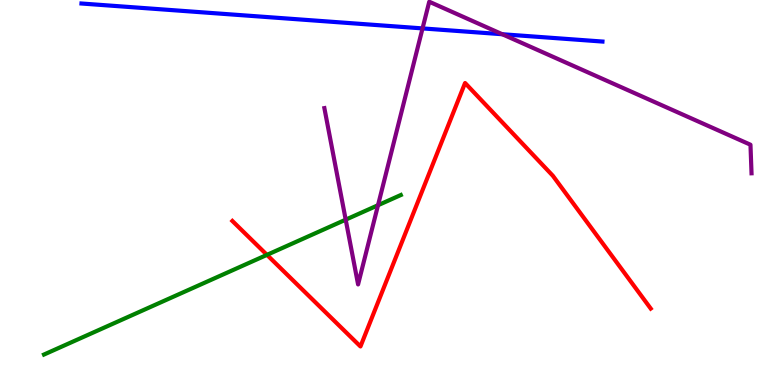[{'lines': ['blue', 'red'], 'intersections': []}, {'lines': ['green', 'red'], 'intersections': [{'x': 3.44, 'y': 3.38}]}, {'lines': ['purple', 'red'], 'intersections': []}, {'lines': ['blue', 'green'], 'intersections': []}, {'lines': ['blue', 'purple'], 'intersections': [{'x': 5.45, 'y': 9.26}, {'x': 6.48, 'y': 9.11}]}, {'lines': ['green', 'purple'], 'intersections': [{'x': 4.46, 'y': 4.29}, {'x': 4.88, 'y': 4.67}]}]